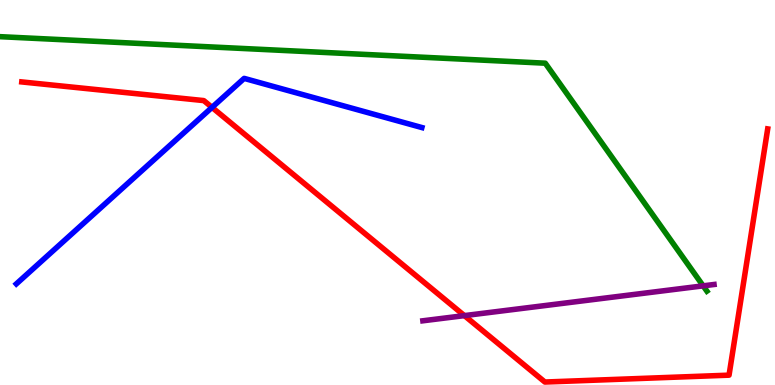[{'lines': ['blue', 'red'], 'intersections': [{'x': 2.74, 'y': 7.21}]}, {'lines': ['green', 'red'], 'intersections': []}, {'lines': ['purple', 'red'], 'intersections': [{'x': 5.99, 'y': 1.8}]}, {'lines': ['blue', 'green'], 'intersections': []}, {'lines': ['blue', 'purple'], 'intersections': []}, {'lines': ['green', 'purple'], 'intersections': [{'x': 9.07, 'y': 2.58}]}]